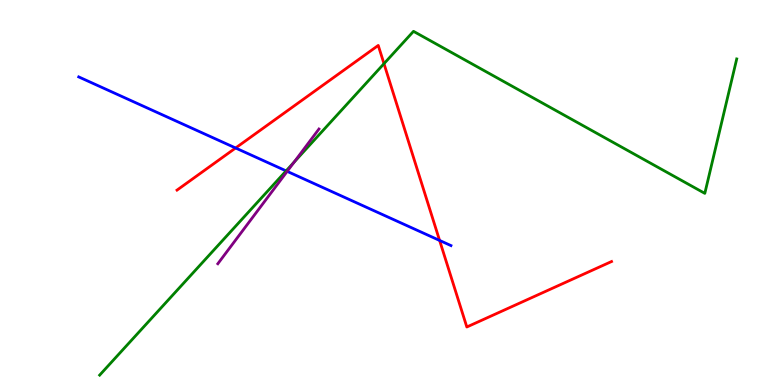[{'lines': ['blue', 'red'], 'intersections': [{'x': 3.04, 'y': 6.16}, {'x': 5.67, 'y': 3.75}]}, {'lines': ['green', 'red'], 'intersections': [{'x': 4.95, 'y': 8.35}]}, {'lines': ['purple', 'red'], 'intersections': []}, {'lines': ['blue', 'green'], 'intersections': [{'x': 3.69, 'y': 5.56}]}, {'lines': ['blue', 'purple'], 'intersections': [{'x': 3.71, 'y': 5.55}]}, {'lines': ['green', 'purple'], 'intersections': [{'x': 3.79, 'y': 5.79}]}]